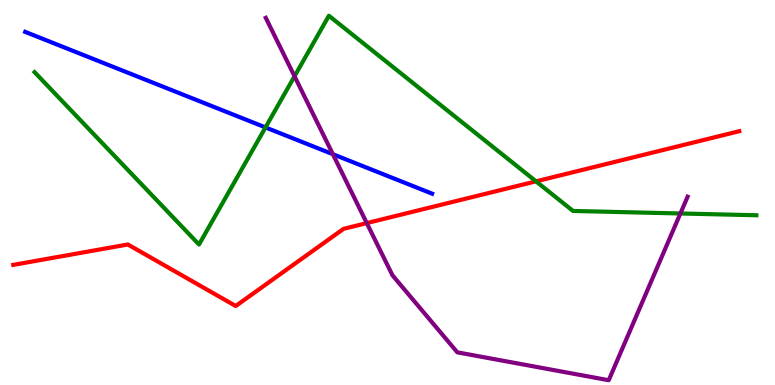[{'lines': ['blue', 'red'], 'intersections': []}, {'lines': ['green', 'red'], 'intersections': [{'x': 6.92, 'y': 5.29}]}, {'lines': ['purple', 'red'], 'intersections': [{'x': 4.73, 'y': 4.21}]}, {'lines': ['blue', 'green'], 'intersections': [{'x': 3.43, 'y': 6.69}]}, {'lines': ['blue', 'purple'], 'intersections': [{'x': 4.3, 'y': 5.99}]}, {'lines': ['green', 'purple'], 'intersections': [{'x': 3.8, 'y': 8.02}, {'x': 8.78, 'y': 4.46}]}]